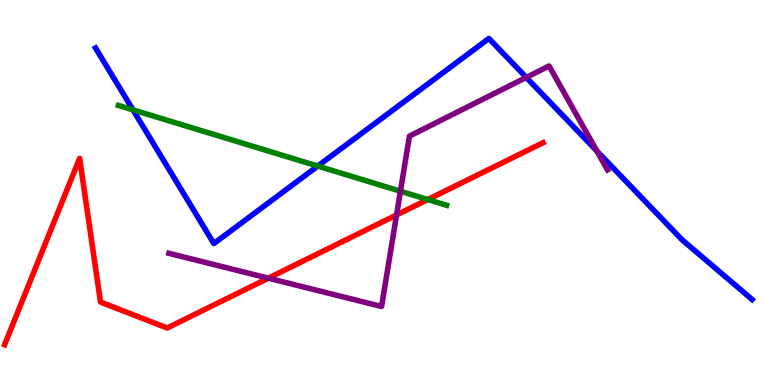[{'lines': ['blue', 'red'], 'intersections': []}, {'lines': ['green', 'red'], 'intersections': [{'x': 5.52, 'y': 4.82}]}, {'lines': ['purple', 'red'], 'intersections': [{'x': 3.46, 'y': 2.77}, {'x': 5.12, 'y': 4.42}]}, {'lines': ['blue', 'green'], 'intersections': [{'x': 1.72, 'y': 7.15}, {'x': 4.1, 'y': 5.69}]}, {'lines': ['blue', 'purple'], 'intersections': [{'x': 6.79, 'y': 7.99}, {'x': 7.7, 'y': 6.08}]}, {'lines': ['green', 'purple'], 'intersections': [{'x': 5.17, 'y': 5.03}]}]